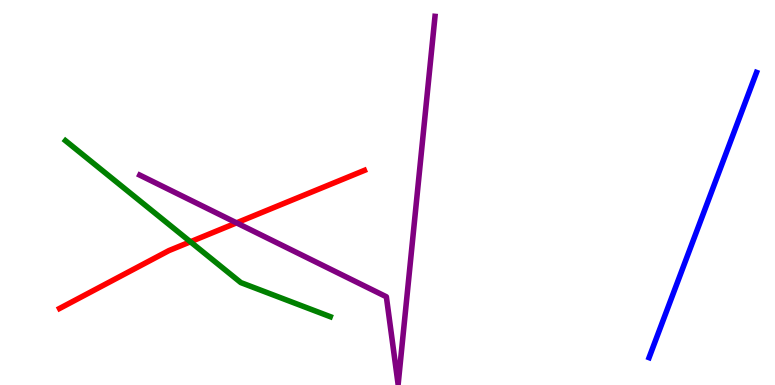[{'lines': ['blue', 'red'], 'intersections': []}, {'lines': ['green', 'red'], 'intersections': [{'x': 2.46, 'y': 3.72}]}, {'lines': ['purple', 'red'], 'intersections': [{'x': 3.05, 'y': 4.21}]}, {'lines': ['blue', 'green'], 'intersections': []}, {'lines': ['blue', 'purple'], 'intersections': []}, {'lines': ['green', 'purple'], 'intersections': []}]